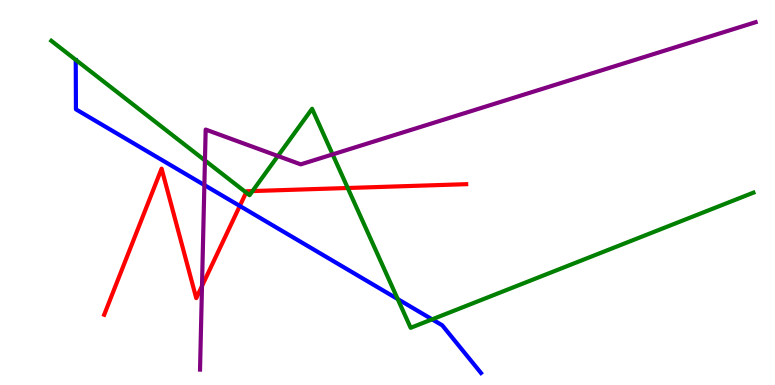[{'lines': ['blue', 'red'], 'intersections': [{'x': 3.09, 'y': 4.65}]}, {'lines': ['green', 'red'], 'intersections': [{'x': 3.18, 'y': 5.0}, {'x': 3.26, 'y': 5.04}, {'x': 4.49, 'y': 5.12}]}, {'lines': ['purple', 'red'], 'intersections': [{'x': 2.61, 'y': 2.57}]}, {'lines': ['blue', 'green'], 'intersections': [{'x': 5.13, 'y': 2.23}, {'x': 5.58, 'y': 1.71}]}, {'lines': ['blue', 'purple'], 'intersections': [{'x': 2.64, 'y': 5.19}]}, {'lines': ['green', 'purple'], 'intersections': [{'x': 2.64, 'y': 5.83}, {'x': 3.59, 'y': 5.95}, {'x': 4.29, 'y': 5.99}]}]